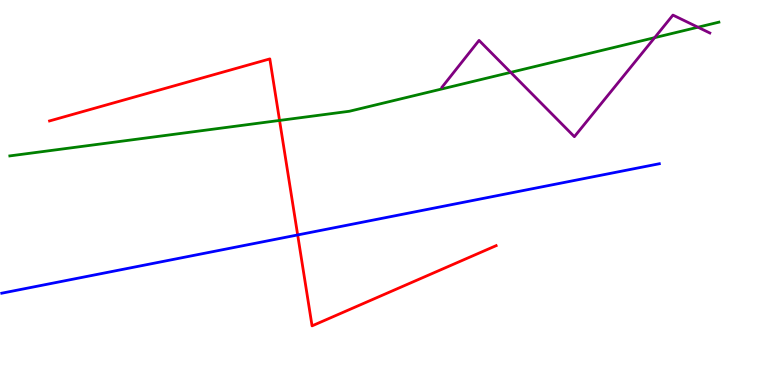[{'lines': ['blue', 'red'], 'intersections': [{'x': 3.84, 'y': 3.9}]}, {'lines': ['green', 'red'], 'intersections': [{'x': 3.61, 'y': 6.87}]}, {'lines': ['purple', 'red'], 'intersections': []}, {'lines': ['blue', 'green'], 'intersections': []}, {'lines': ['blue', 'purple'], 'intersections': []}, {'lines': ['green', 'purple'], 'intersections': [{'x': 6.59, 'y': 8.12}, {'x': 8.45, 'y': 9.02}, {'x': 9.01, 'y': 9.29}]}]